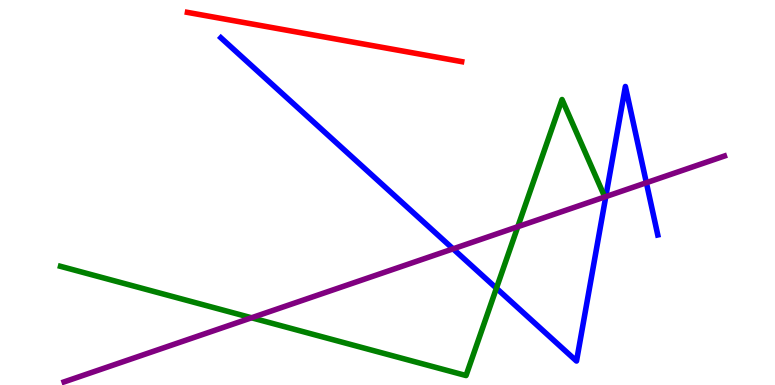[{'lines': ['blue', 'red'], 'intersections': []}, {'lines': ['green', 'red'], 'intersections': []}, {'lines': ['purple', 'red'], 'intersections': []}, {'lines': ['blue', 'green'], 'intersections': [{'x': 6.41, 'y': 2.51}]}, {'lines': ['blue', 'purple'], 'intersections': [{'x': 5.85, 'y': 3.54}, {'x': 7.82, 'y': 4.89}, {'x': 8.34, 'y': 5.25}]}, {'lines': ['green', 'purple'], 'intersections': [{'x': 3.25, 'y': 1.75}, {'x': 6.68, 'y': 4.11}]}]